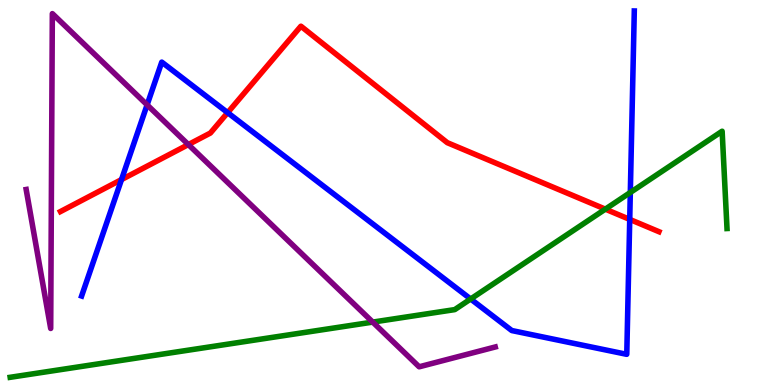[{'lines': ['blue', 'red'], 'intersections': [{'x': 1.57, 'y': 5.34}, {'x': 2.94, 'y': 7.07}, {'x': 8.13, 'y': 4.3}]}, {'lines': ['green', 'red'], 'intersections': [{'x': 7.81, 'y': 4.57}]}, {'lines': ['purple', 'red'], 'intersections': [{'x': 2.43, 'y': 6.24}]}, {'lines': ['blue', 'green'], 'intersections': [{'x': 6.07, 'y': 2.23}, {'x': 8.13, 'y': 5.0}]}, {'lines': ['blue', 'purple'], 'intersections': [{'x': 1.9, 'y': 7.28}]}, {'lines': ['green', 'purple'], 'intersections': [{'x': 4.81, 'y': 1.63}]}]